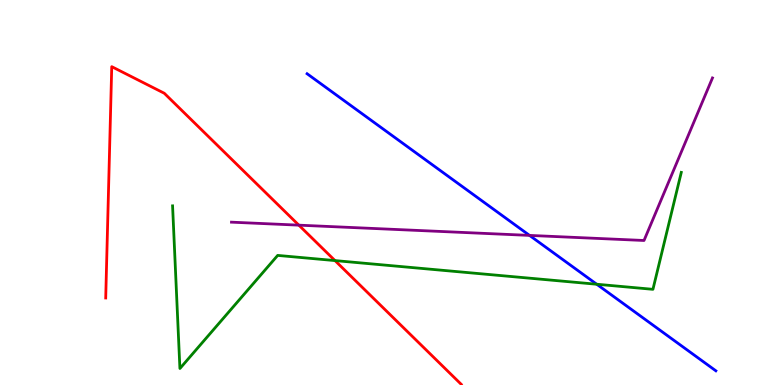[{'lines': ['blue', 'red'], 'intersections': []}, {'lines': ['green', 'red'], 'intersections': [{'x': 4.32, 'y': 3.23}]}, {'lines': ['purple', 'red'], 'intersections': [{'x': 3.86, 'y': 4.15}]}, {'lines': ['blue', 'green'], 'intersections': [{'x': 7.7, 'y': 2.62}]}, {'lines': ['blue', 'purple'], 'intersections': [{'x': 6.83, 'y': 3.89}]}, {'lines': ['green', 'purple'], 'intersections': []}]